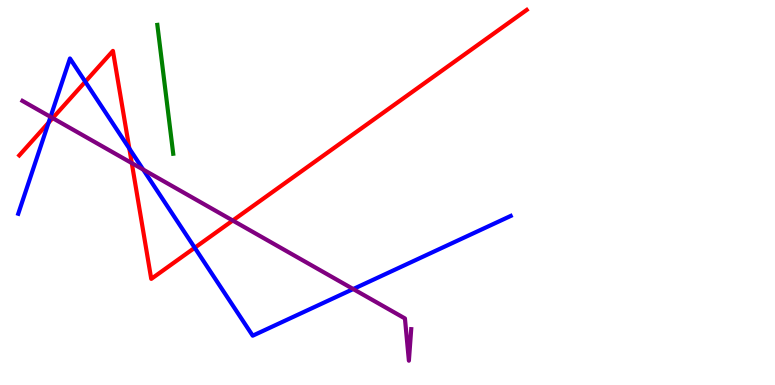[{'lines': ['blue', 'red'], 'intersections': [{'x': 0.627, 'y': 6.81}, {'x': 1.1, 'y': 7.88}, {'x': 1.67, 'y': 6.14}, {'x': 2.51, 'y': 3.56}]}, {'lines': ['green', 'red'], 'intersections': []}, {'lines': ['purple', 'red'], 'intersections': [{'x': 0.68, 'y': 6.93}, {'x': 1.7, 'y': 5.76}, {'x': 3.0, 'y': 4.27}]}, {'lines': ['blue', 'green'], 'intersections': []}, {'lines': ['blue', 'purple'], 'intersections': [{'x': 0.652, 'y': 6.96}, {'x': 1.85, 'y': 5.59}, {'x': 4.56, 'y': 2.49}]}, {'lines': ['green', 'purple'], 'intersections': []}]